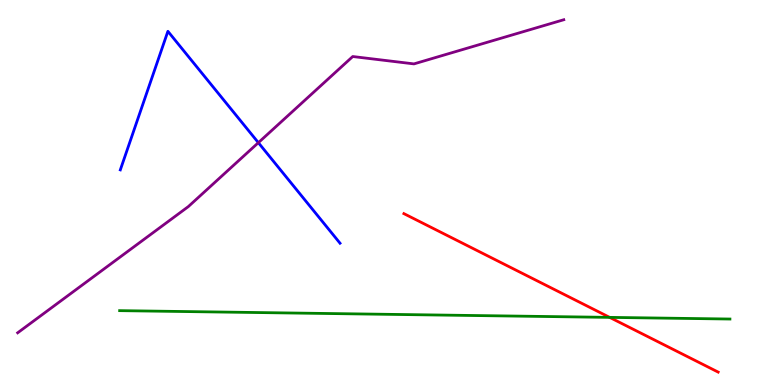[{'lines': ['blue', 'red'], 'intersections': []}, {'lines': ['green', 'red'], 'intersections': [{'x': 7.87, 'y': 1.76}]}, {'lines': ['purple', 'red'], 'intersections': []}, {'lines': ['blue', 'green'], 'intersections': []}, {'lines': ['blue', 'purple'], 'intersections': [{'x': 3.33, 'y': 6.29}]}, {'lines': ['green', 'purple'], 'intersections': []}]